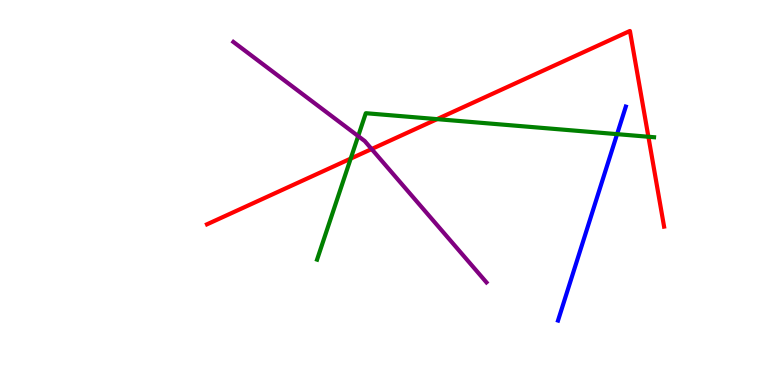[{'lines': ['blue', 'red'], 'intersections': []}, {'lines': ['green', 'red'], 'intersections': [{'x': 4.52, 'y': 5.88}, {'x': 5.64, 'y': 6.91}, {'x': 8.37, 'y': 6.45}]}, {'lines': ['purple', 'red'], 'intersections': [{'x': 4.8, 'y': 6.13}]}, {'lines': ['blue', 'green'], 'intersections': [{'x': 7.96, 'y': 6.52}]}, {'lines': ['blue', 'purple'], 'intersections': []}, {'lines': ['green', 'purple'], 'intersections': [{'x': 4.62, 'y': 6.46}]}]